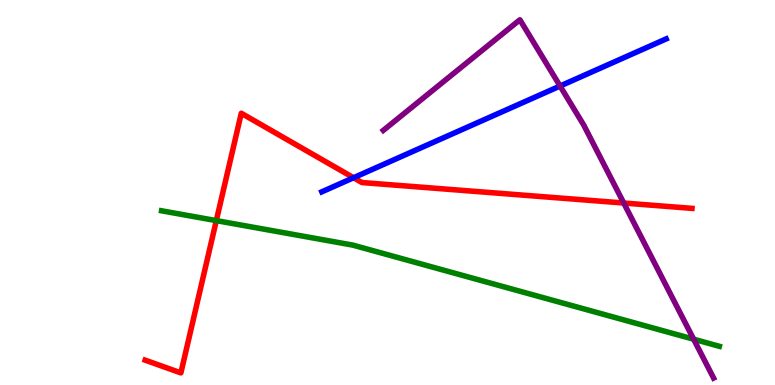[{'lines': ['blue', 'red'], 'intersections': [{'x': 4.56, 'y': 5.38}]}, {'lines': ['green', 'red'], 'intersections': [{'x': 2.79, 'y': 4.27}]}, {'lines': ['purple', 'red'], 'intersections': [{'x': 8.05, 'y': 4.73}]}, {'lines': ['blue', 'green'], 'intersections': []}, {'lines': ['blue', 'purple'], 'intersections': [{'x': 7.23, 'y': 7.77}]}, {'lines': ['green', 'purple'], 'intersections': [{'x': 8.95, 'y': 1.19}]}]